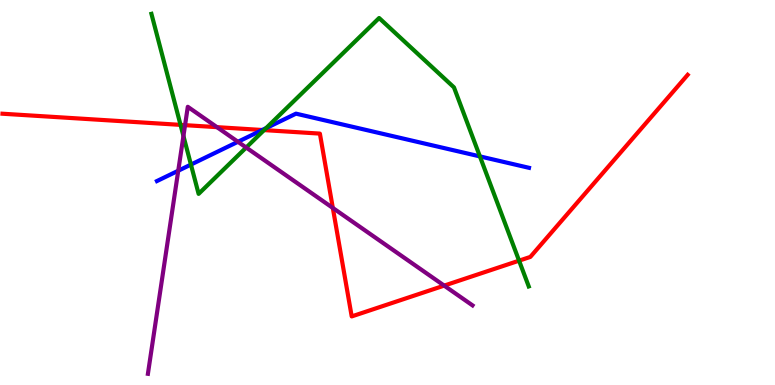[{'lines': ['blue', 'red'], 'intersections': [{'x': 3.38, 'y': 6.62}]}, {'lines': ['green', 'red'], 'intersections': [{'x': 2.33, 'y': 6.76}, {'x': 3.41, 'y': 6.62}, {'x': 6.7, 'y': 3.23}]}, {'lines': ['purple', 'red'], 'intersections': [{'x': 2.39, 'y': 6.75}, {'x': 2.8, 'y': 6.7}, {'x': 4.29, 'y': 4.6}, {'x': 5.73, 'y': 2.58}]}, {'lines': ['blue', 'green'], 'intersections': [{'x': 2.46, 'y': 5.73}, {'x': 3.43, 'y': 6.67}, {'x': 6.19, 'y': 5.94}]}, {'lines': ['blue', 'purple'], 'intersections': [{'x': 2.3, 'y': 5.57}, {'x': 3.07, 'y': 6.32}]}, {'lines': ['green', 'purple'], 'intersections': [{'x': 2.37, 'y': 6.47}, {'x': 3.18, 'y': 6.17}]}]